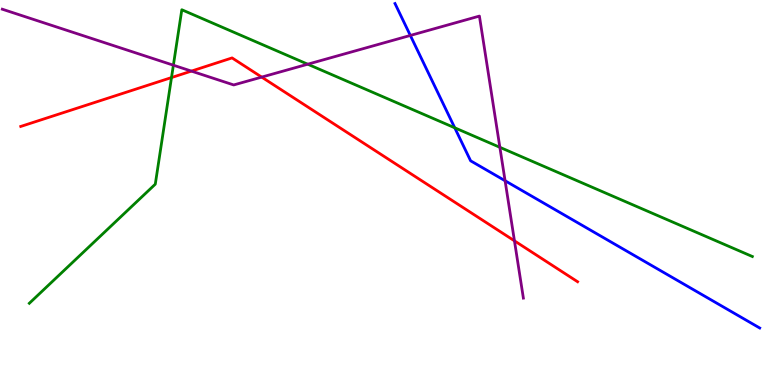[{'lines': ['blue', 'red'], 'intersections': []}, {'lines': ['green', 'red'], 'intersections': [{'x': 2.21, 'y': 7.99}]}, {'lines': ['purple', 'red'], 'intersections': [{'x': 2.47, 'y': 8.15}, {'x': 3.38, 'y': 8.0}, {'x': 6.64, 'y': 3.74}]}, {'lines': ['blue', 'green'], 'intersections': [{'x': 5.87, 'y': 6.68}]}, {'lines': ['blue', 'purple'], 'intersections': [{'x': 5.29, 'y': 9.08}, {'x': 6.52, 'y': 5.31}]}, {'lines': ['green', 'purple'], 'intersections': [{'x': 2.24, 'y': 8.31}, {'x': 3.97, 'y': 8.33}, {'x': 6.45, 'y': 6.17}]}]